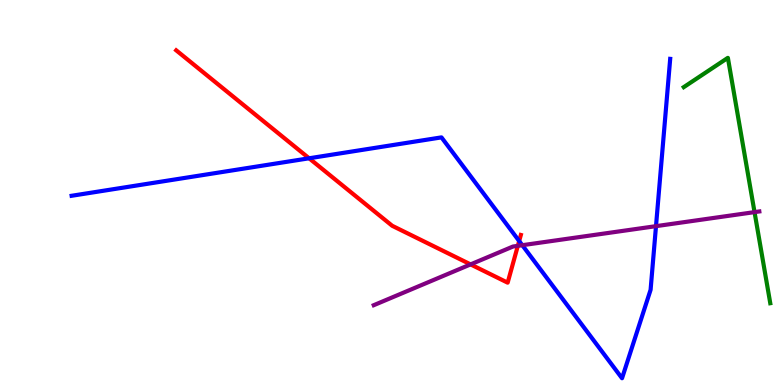[{'lines': ['blue', 'red'], 'intersections': [{'x': 3.99, 'y': 5.89}, {'x': 6.7, 'y': 3.74}]}, {'lines': ['green', 'red'], 'intersections': []}, {'lines': ['purple', 'red'], 'intersections': [{'x': 6.07, 'y': 3.13}, {'x': 6.68, 'y': 3.61}]}, {'lines': ['blue', 'green'], 'intersections': []}, {'lines': ['blue', 'purple'], 'intersections': [{'x': 6.74, 'y': 3.63}, {'x': 8.46, 'y': 4.13}]}, {'lines': ['green', 'purple'], 'intersections': [{'x': 9.74, 'y': 4.49}]}]